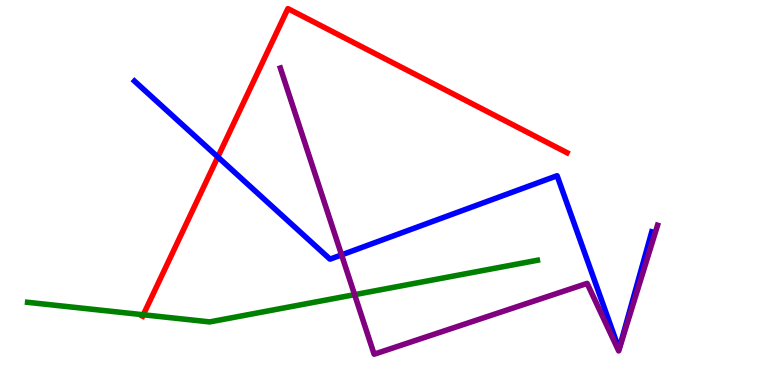[{'lines': ['blue', 'red'], 'intersections': [{'x': 2.81, 'y': 5.92}]}, {'lines': ['green', 'red'], 'intersections': [{'x': 1.85, 'y': 1.82}]}, {'lines': ['purple', 'red'], 'intersections': []}, {'lines': ['blue', 'green'], 'intersections': []}, {'lines': ['blue', 'purple'], 'intersections': [{'x': 4.41, 'y': 3.38}]}, {'lines': ['green', 'purple'], 'intersections': [{'x': 4.58, 'y': 2.35}]}]